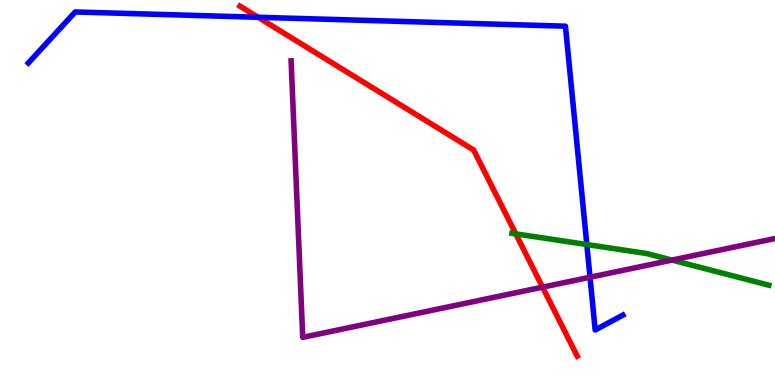[{'lines': ['blue', 'red'], 'intersections': [{'x': 3.33, 'y': 9.55}]}, {'lines': ['green', 'red'], 'intersections': [{'x': 6.66, 'y': 3.93}]}, {'lines': ['purple', 'red'], 'intersections': [{'x': 7.0, 'y': 2.54}]}, {'lines': ['blue', 'green'], 'intersections': [{'x': 7.57, 'y': 3.65}]}, {'lines': ['blue', 'purple'], 'intersections': [{'x': 7.61, 'y': 2.8}]}, {'lines': ['green', 'purple'], 'intersections': [{'x': 8.67, 'y': 3.24}]}]